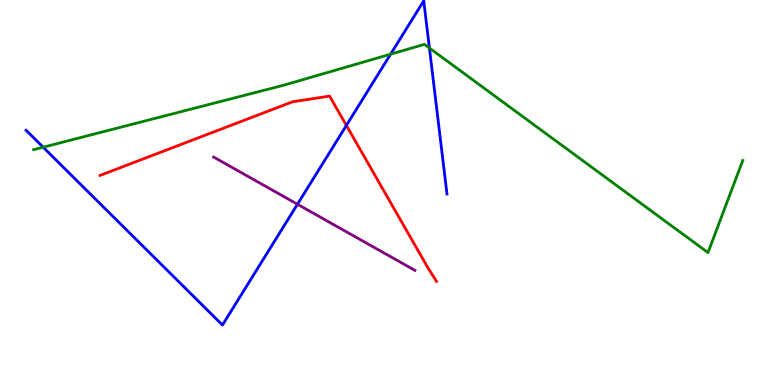[{'lines': ['blue', 'red'], 'intersections': [{'x': 4.47, 'y': 6.74}]}, {'lines': ['green', 'red'], 'intersections': []}, {'lines': ['purple', 'red'], 'intersections': []}, {'lines': ['blue', 'green'], 'intersections': [{'x': 0.557, 'y': 6.18}, {'x': 5.04, 'y': 8.59}, {'x': 5.54, 'y': 8.75}]}, {'lines': ['blue', 'purple'], 'intersections': [{'x': 3.84, 'y': 4.69}]}, {'lines': ['green', 'purple'], 'intersections': []}]